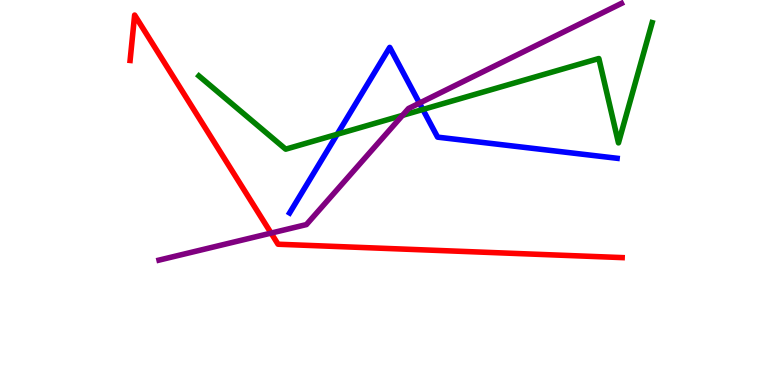[{'lines': ['blue', 'red'], 'intersections': []}, {'lines': ['green', 'red'], 'intersections': []}, {'lines': ['purple', 'red'], 'intersections': [{'x': 3.5, 'y': 3.95}]}, {'lines': ['blue', 'green'], 'intersections': [{'x': 4.35, 'y': 6.51}, {'x': 5.46, 'y': 7.16}]}, {'lines': ['blue', 'purple'], 'intersections': [{'x': 5.41, 'y': 7.32}]}, {'lines': ['green', 'purple'], 'intersections': [{'x': 5.19, 'y': 7.0}]}]